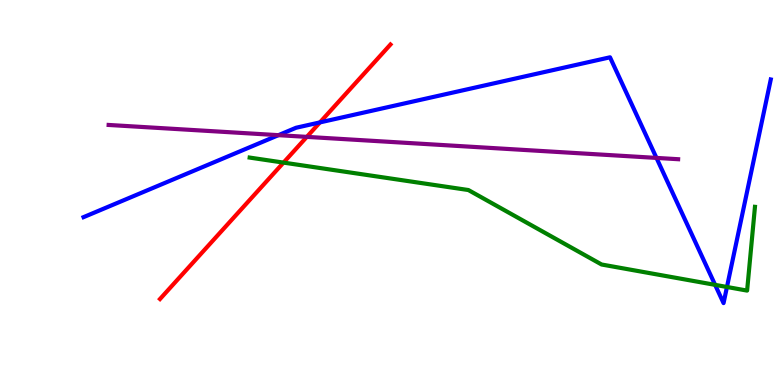[{'lines': ['blue', 'red'], 'intersections': [{'x': 4.13, 'y': 6.82}]}, {'lines': ['green', 'red'], 'intersections': [{'x': 3.66, 'y': 5.78}]}, {'lines': ['purple', 'red'], 'intersections': [{'x': 3.96, 'y': 6.44}]}, {'lines': ['blue', 'green'], 'intersections': [{'x': 9.23, 'y': 2.6}, {'x': 9.38, 'y': 2.55}]}, {'lines': ['blue', 'purple'], 'intersections': [{'x': 3.59, 'y': 6.49}, {'x': 8.47, 'y': 5.9}]}, {'lines': ['green', 'purple'], 'intersections': []}]